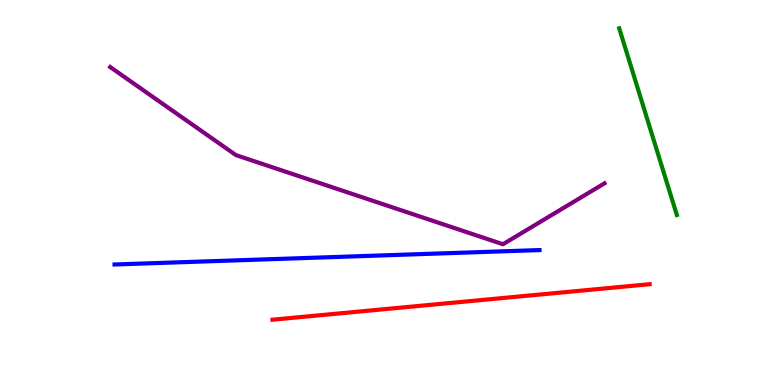[{'lines': ['blue', 'red'], 'intersections': []}, {'lines': ['green', 'red'], 'intersections': []}, {'lines': ['purple', 'red'], 'intersections': []}, {'lines': ['blue', 'green'], 'intersections': []}, {'lines': ['blue', 'purple'], 'intersections': []}, {'lines': ['green', 'purple'], 'intersections': []}]